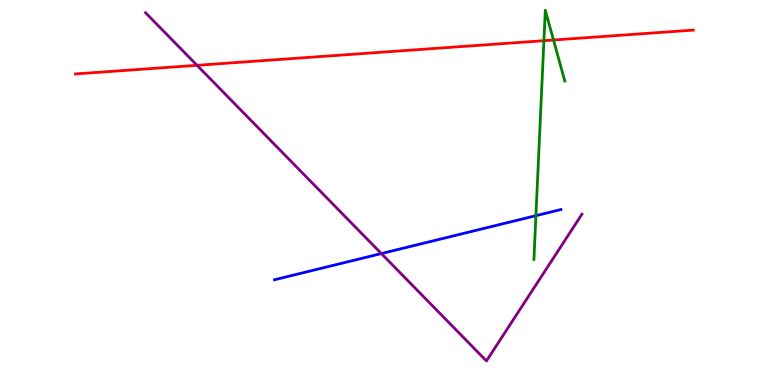[{'lines': ['blue', 'red'], 'intersections': []}, {'lines': ['green', 'red'], 'intersections': [{'x': 7.02, 'y': 8.94}, {'x': 7.14, 'y': 8.96}]}, {'lines': ['purple', 'red'], 'intersections': [{'x': 2.54, 'y': 8.3}]}, {'lines': ['blue', 'green'], 'intersections': [{'x': 6.92, 'y': 4.4}]}, {'lines': ['blue', 'purple'], 'intersections': [{'x': 4.92, 'y': 3.41}]}, {'lines': ['green', 'purple'], 'intersections': []}]